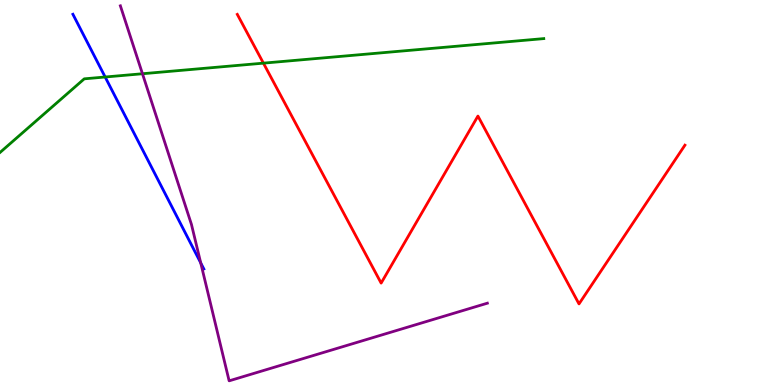[{'lines': ['blue', 'red'], 'intersections': []}, {'lines': ['green', 'red'], 'intersections': [{'x': 3.4, 'y': 8.36}]}, {'lines': ['purple', 'red'], 'intersections': []}, {'lines': ['blue', 'green'], 'intersections': [{'x': 1.36, 'y': 8.0}]}, {'lines': ['blue', 'purple'], 'intersections': [{'x': 2.59, 'y': 3.17}]}, {'lines': ['green', 'purple'], 'intersections': [{'x': 1.84, 'y': 8.08}]}]